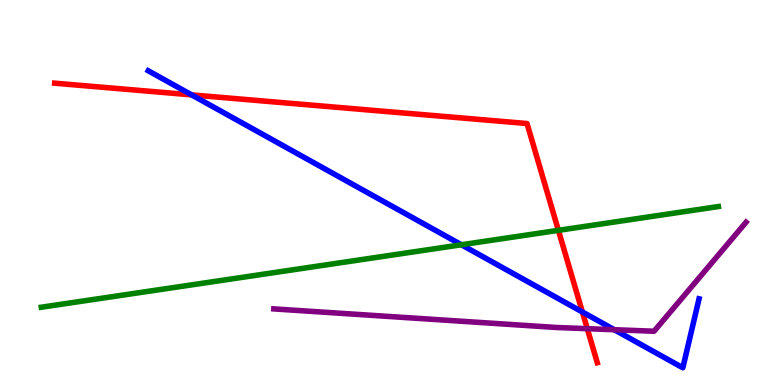[{'lines': ['blue', 'red'], 'intersections': [{'x': 2.47, 'y': 7.54}, {'x': 7.51, 'y': 1.9}]}, {'lines': ['green', 'red'], 'intersections': [{'x': 7.21, 'y': 4.02}]}, {'lines': ['purple', 'red'], 'intersections': [{'x': 7.58, 'y': 1.46}]}, {'lines': ['blue', 'green'], 'intersections': [{'x': 5.95, 'y': 3.64}]}, {'lines': ['blue', 'purple'], 'intersections': [{'x': 7.93, 'y': 1.44}]}, {'lines': ['green', 'purple'], 'intersections': []}]